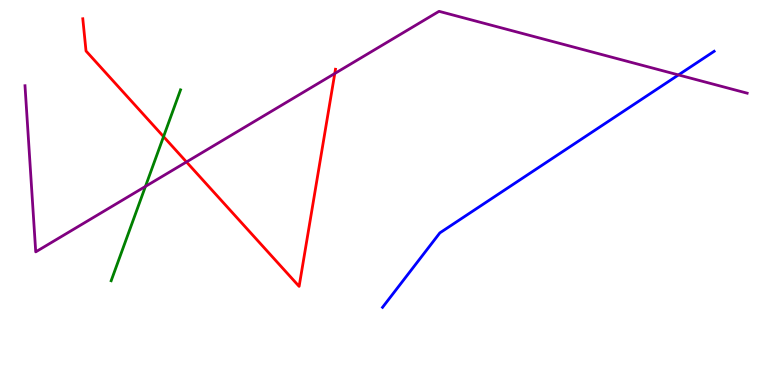[{'lines': ['blue', 'red'], 'intersections': []}, {'lines': ['green', 'red'], 'intersections': [{'x': 2.11, 'y': 6.45}]}, {'lines': ['purple', 'red'], 'intersections': [{'x': 2.41, 'y': 5.79}, {'x': 4.32, 'y': 8.09}]}, {'lines': ['blue', 'green'], 'intersections': []}, {'lines': ['blue', 'purple'], 'intersections': [{'x': 8.75, 'y': 8.05}]}, {'lines': ['green', 'purple'], 'intersections': [{'x': 1.88, 'y': 5.16}]}]